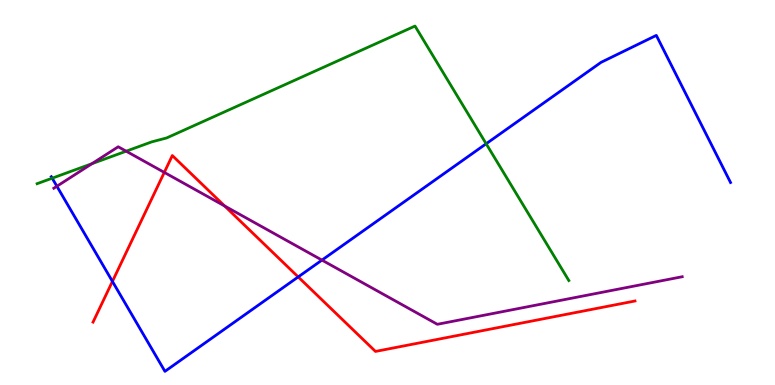[{'lines': ['blue', 'red'], 'intersections': [{'x': 1.45, 'y': 2.69}, {'x': 3.85, 'y': 2.81}]}, {'lines': ['green', 'red'], 'intersections': []}, {'lines': ['purple', 'red'], 'intersections': [{'x': 2.12, 'y': 5.52}, {'x': 2.9, 'y': 4.65}]}, {'lines': ['blue', 'green'], 'intersections': [{'x': 0.673, 'y': 5.37}, {'x': 6.27, 'y': 6.27}]}, {'lines': ['blue', 'purple'], 'intersections': [{'x': 0.734, 'y': 5.16}, {'x': 4.15, 'y': 3.24}]}, {'lines': ['green', 'purple'], 'intersections': [{'x': 1.19, 'y': 5.75}, {'x': 1.63, 'y': 6.07}]}]